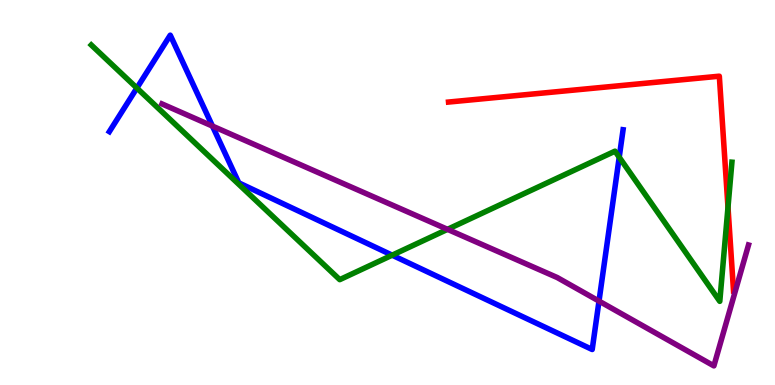[{'lines': ['blue', 'red'], 'intersections': []}, {'lines': ['green', 'red'], 'intersections': [{'x': 9.39, 'y': 4.62}]}, {'lines': ['purple', 'red'], 'intersections': []}, {'lines': ['blue', 'green'], 'intersections': [{'x': 1.77, 'y': 7.71}, {'x': 5.06, 'y': 3.37}, {'x': 7.99, 'y': 5.92}]}, {'lines': ['blue', 'purple'], 'intersections': [{'x': 2.74, 'y': 6.72}, {'x': 7.73, 'y': 2.18}]}, {'lines': ['green', 'purple'], 'intersections': [{'x': 5.77, 'y': 4.04}]}]